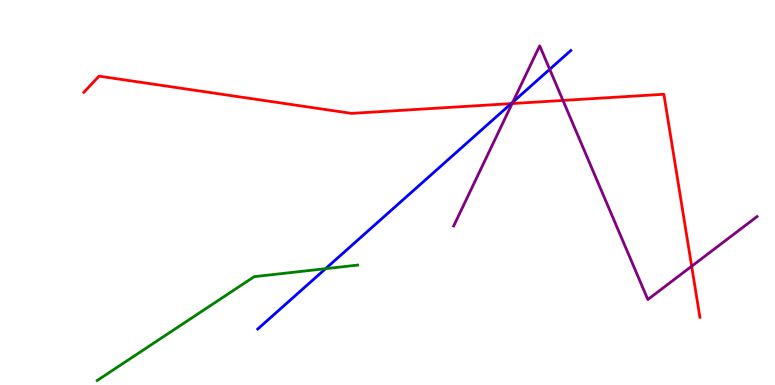[{'lines': ['blue', 'red'], 'intersections': [{'x': 6.6, 'y': 7.31}]}, {'lines': ['green', 'red'], 'intersections': []}, {'lines': ['purple', 'red'], 'intersections': [{'x': 6.61, 'y': 7.31}, {'x': 7.26, 'y': 7.39}, {'x': 8.92, 'y': 3.08}]}, {'lines': ['blue', 'green'], 'intersections': [{'x': 4.2, 'y': 3.02}]}, {'lines': ['blue', 'purple'], 'intersections': [{'x': 6.62, 'y': 7.35}, {'x': 7.09, 'y': 8.2}]}, {'lines': ['green', 'purple'], 'intersections': []}]